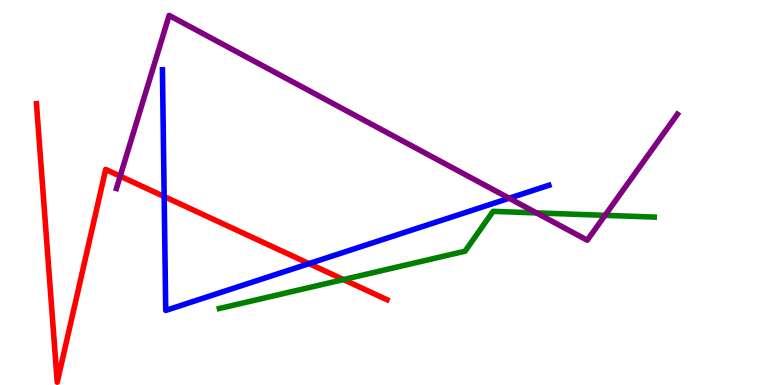[{'lines': ['blue', 'red'], 'intersections': [{'x': 2.12, 'y': 4.9}, {'x': 3.99, 'y': 3.15}]}, {'lines': ['green', 'red'], 'intersections': [{'x': 4.43, 'y': 2.74}]}, {'lines': ['purple', 'red'], 'intersections': [{'x': 1.55, 'y': 5.42}]}, {'lines': ['blue', 'green'], 'intersections': []}, {'lines': ['blue', 'purple'], 'intersections': [{'x': 6.57, 'y': 4.85}]}, {'lines': ['green', 'purple'], 'intersections': [{'x': 6.92, 'y': 4.47}, {'x': 7.81, 'y': 4.41}]}]